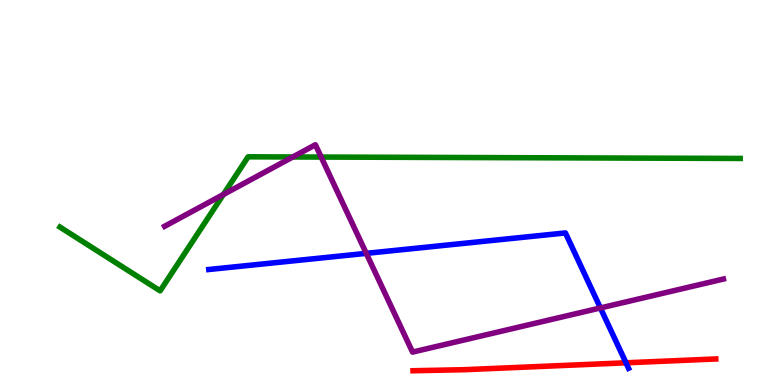[{'lines': ['blue', 'red'], 'intersections': [{'x': 8.08, 'y': 0.577}]}, {'lines': ['green', 'red'], 'intersections': []}, {'lines': ['purple', 'red'], 'intersections': []}, {'lines': ['blue', 'green'], 'intersections': []}, {'lines': ['blue', 'purple'], 'intersections': [{'x': 4.73, 'y': 3.42}, {'x': 7.75, 'y': 2.0}]}, {'lines': ['green', 'purple'], 'intersections': [{'x': 2.88, 'y': 4.95}, {'x': 3.78, 'y': 5.92}, {'x': 4.14, 'y': 5.92}]}]